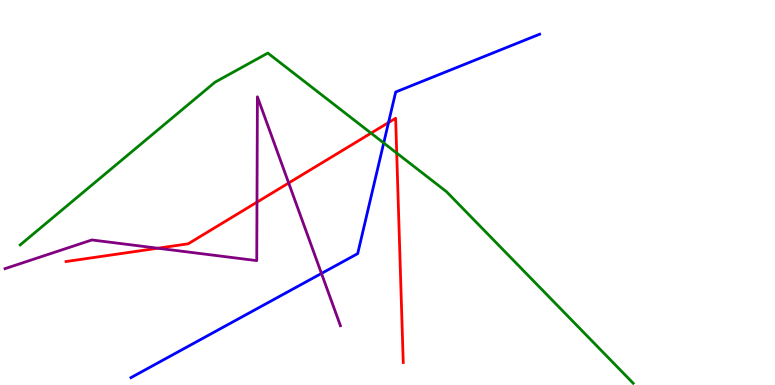[{'lines': ['blue', 'red'], 'intersections': [{'x': 5.01, 'y': 6.82}]}, {'lines': ['green', 'red'], 'intersections': [{'x': 4.79, 'y': 6.54}, {'x': 5.12, 'y': 6.02}]}, {'lines': ['purple', 'red'], 'intersections': [{'x': 2.04, 'y': 3.55}, {'x': 3.32, 'y': 4.75}, {'x': 3.72, 'y': 5.25}]}, {'lines': ['blue', 'green'], 'intersections': [{'x': 4.95, 'y': 6.29}]}, {'lines': ['blue', 'purple'], 'intersections': [{'x': 4.15, 'y': 2.9}]}, {'lines': ['green', 'purple'], 'intersections': []}]